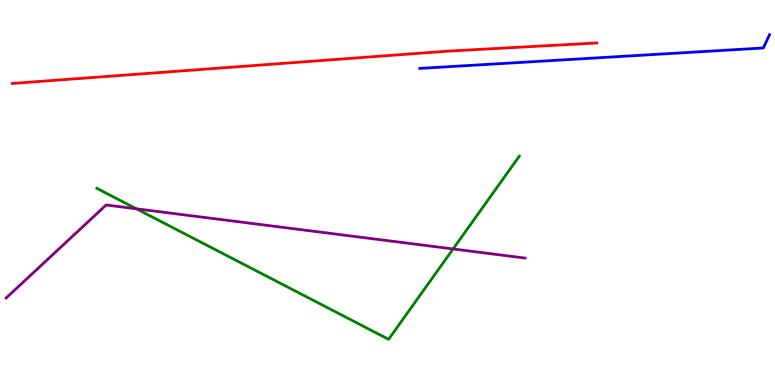[{'lines': ['blue', 'red'], 'intersections': []}, {'lines': ['green', 'red'], 'intersections': []}, {'lines': ['purple', 'red'], 'intersections': []}, {'lines': ['blue', 'green'], 'intersections': []}, {'lines': ['blue', 'purple'], 'intersections': []}, {'lines': ['green', 'purple'], 'intersections': [{'x': 1.76, 'y': 4.58}, {'x': 5.85, 'y': 3.53}]}]